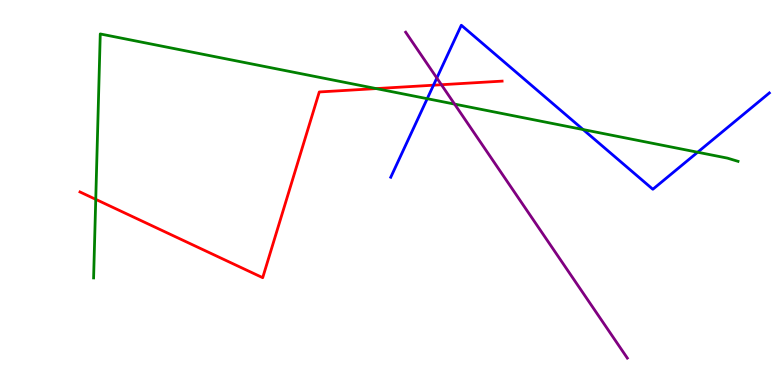[{'lines': ['blue', 'red'], 'intersections': [{'x': 5.59, 'y': 7.79}]}, {'lines': ['green', 'red'], 'intersections': [{'x': 1.24, 'y': 4.82}, {'x': 4.85, 'y': 7.7}]}, {'lines': ['purple', 'red'], 'intersections': [{'x': 5.7, 'y': 7.8}]}, {'lines': ['blue', 'green'], 'intersections': [{'x': 5.51, 'y': 7.44}, {'x': 7.52, 'y': 6.63}, {'x': 9.0, 'y': 6.05}]}, {'lines': ['blue', 'purple'], 'intersections': [{'x': 5.64, 'y': 7.97}]}, {'lines': ['green', 'purple'], 'intersections': [{'x': 5.87, 'y': 7.3}]}]